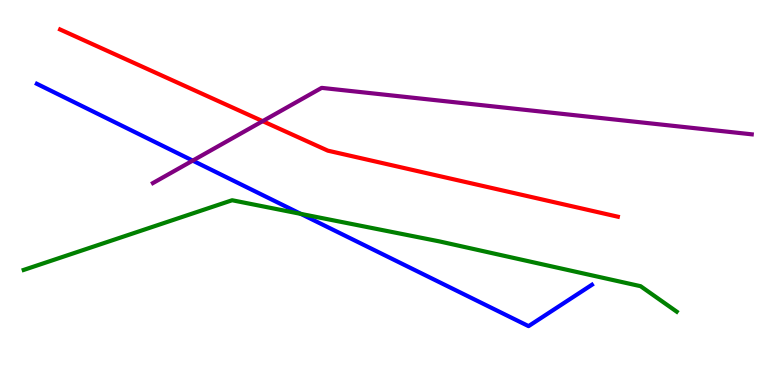[{'lines': ['blue', 'red'], 'intersections': []}, {'lines': ['green', 'red'], 'intersections': []}, {'lines': ['purple', 'red'], 'intersections': [{'x': 3.39, 'y': 6.85}]}, {'lines': ['blue', 'green'], 'intersections': [{'x': 3.88, 'y': 4.44}]}, {'lines': ['blue', 'purple'], 'intersections': [{'x': 2.49, 'y': 5.83}]}, {'lines': ['green', 'purple'], 'intersections': []}]